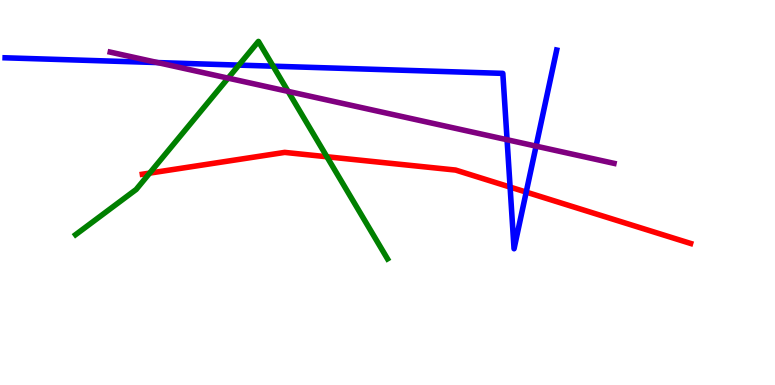[{'lines': ['blue', 'red'], 'intersections': [{'x': 6.58, 'y': 5.14}, {'x': 6.79, 'y': 5.01}]}, {'lines': ['green', 'red'], 'intersections': [{'x': 1.93, 'y': 5.5}, {'x': 4.22, 'y': 5.93}]}, {'lines': ['purple', 'red'], 'intersections': []}, {'lines': ['blue', 'green'], 'intersections': [{'x': 3.08, 'y': 8.31}, {'x': 3.52, 'y': 8.28}]}, {'lines': ['blue', 'purple'], 'intersections': [{'x': 2.03, 'y': 8.37}, {'x': 6.54, 'y': 6.37}, {'x': 6.92, 'y': 6.2}]}, {'lines': ['green', 'purple'], 'intersections': [{'x': 2.94, 'y': 7.97}, {'x': 3.72, 'y': 7.63}]}]